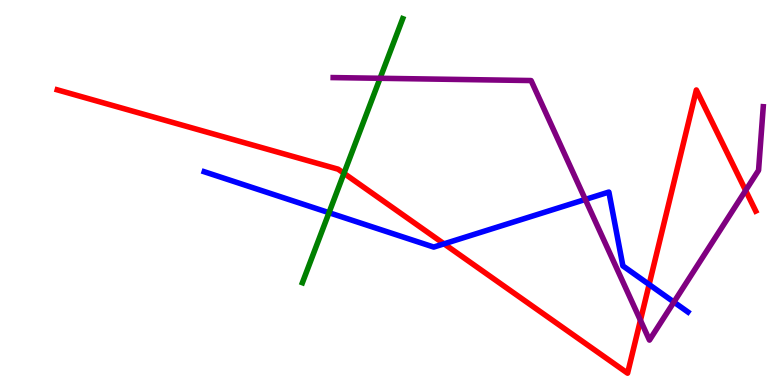[{'lines': ['blue', 'red'], 'intersections': [{'x': 5.73, 'y': 3.67}, {'x': 8.38, 'y': 2.61}]}, {'lines': ['green', 'red'], 'intersections': [{'x': 4.44, 'y': 5.5}]}, {'lines': ['purple', 'red'], 'intersections': [{'x': 8.26, 'y': 1.68}, {'x': 9.62, 'y': 5.05}]}, {'lines': ['blue', 'green'], 'intersections': [{'x': 4.25, 'y': 4.48}]}, {'lines': ['blue', 'purple'], 'intersections': [{'x': 7.55, 'y': 4.82}, {'x': 8.7, 'y': 2.15}]}, {'lines': ['green', 'purple'], 'intersections': [{'x': 4.9, 'y': 7.97}]}]